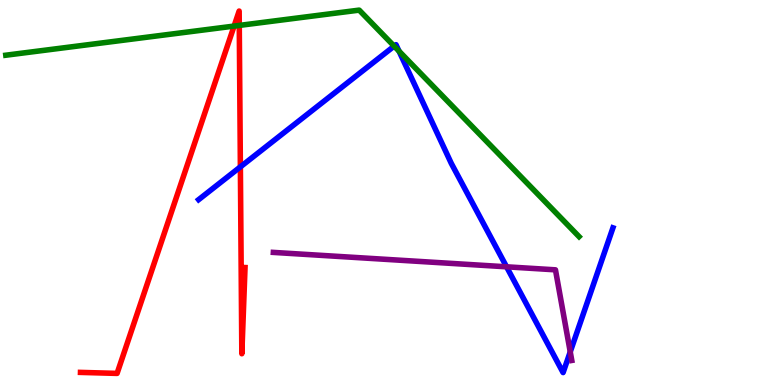[{'lines': ['blue', 'red'], 'intersections': [{'x': 3.1, 'y': 5.67}]}, {'lines': ['green', 'red'], 'intersections': [{'x': 3.02, 'y': 9.32}, {'x': 3.09, 'y': 9.34}]}, {'lines': ['purple', 'red'], 'intersections': []}, {'lines': ['blue', 'green'], 'intersections': [{'x': 5.09, 'y': 8.8}, {'x': 5.15, 'y': 8.67}]}, {'lines': ['blue', 'purple'], 'intersections': [{'x': 6.54, 'y': 3.07}, {'x': 7.36, 'y': 0.861}]}, {'lines': ['green', 'purple'], 'intersections': []}]